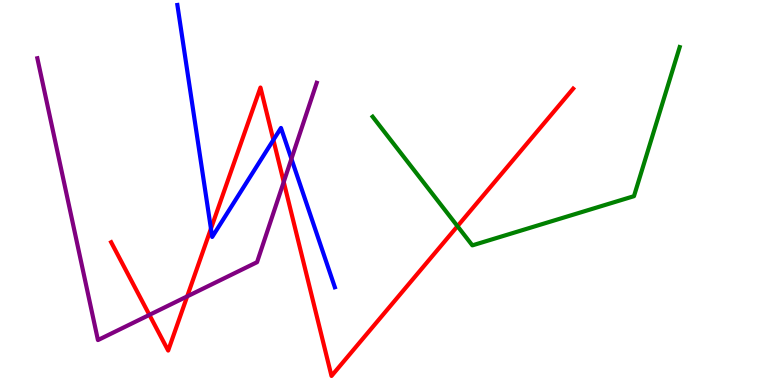[{'lines': ['blue', 'red'], 'intersections': [{'x': 2.72, 'y': 4.06}, {'x': 3.53, 'y': 6.36}]}, {'lines': ['green', 'red'], 'intersections': [{'x': 5.9, 'y': 4.13}]}, {'lines': ['purple', 'red'], 'intersections': [{'x': 1.93, 'y': 1.82}, {'x': 2.42, 'y': 2.3}, {'x': 3.66, 'y': 5.27}]}, {'lines': ['blue', 'green'], 'intersections': []}, {'lines': ['blue', 'purple'], 'intersections': [{'x': 3.76, 'y': 5.87}]}, {'lines': ['green', 'purple'], 'intersections': []}]